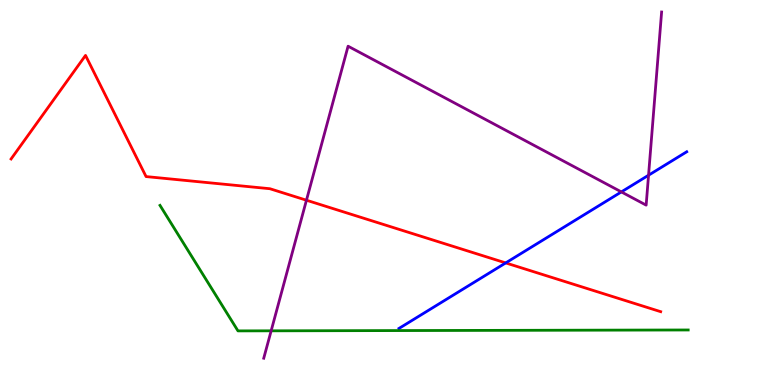[{'lines': ['blue', 'red'], 'intersections': [{'x': 6.53, 'y': 3.17}]}, {'lines': ['green', 'red'], 'intersections': []}, {'lines': ['purple', 'red'], 'intersections': [{'x': 3.95, 'y': 4.8}]}, {'lines': ['blue', 'green'], 'intersections': []}, {'lines': ['blue', 'purple'], 'intersections': [{'x': 8.02, 'y': 5.02}, {'x': 8.37, 'y': 5.45}]}, {'lines': ['green', 'purple'], 'intersections': [{'x': 3.5, 'y': 1.41}]}]